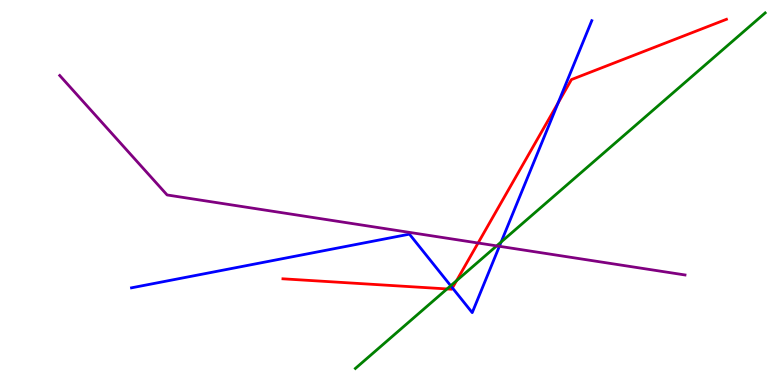[{'lines': ['blue', 'red'], 'intersections': [{'x': 5.84, 'y': 2.52}, {'x': 7.2, 'y': 7.33}]}, {'lines': ['green', 'red'], 'intersections': [{'x': 5.77, 'y': 2.5}, {'x': 5.89, 'y': 2.71}]}, {'lines': ['purple', 'red'], 'intersections': [{'x': 6.17, 'y': 3.69}]}, {'lines': ['blue', 'green'], 'intersections': [{'x': 5.82, 'y': 2.58}, {'x': 6.47, 'y': 3.71}]}, {'lines': ['blue', 'purple'], 'intersections': [{'x': 6.44, 'y': 3.6}]}, {'lines': ['green', 'purple'], 'intersections': [{'x': 6.41, 'y': 3.61}]}]